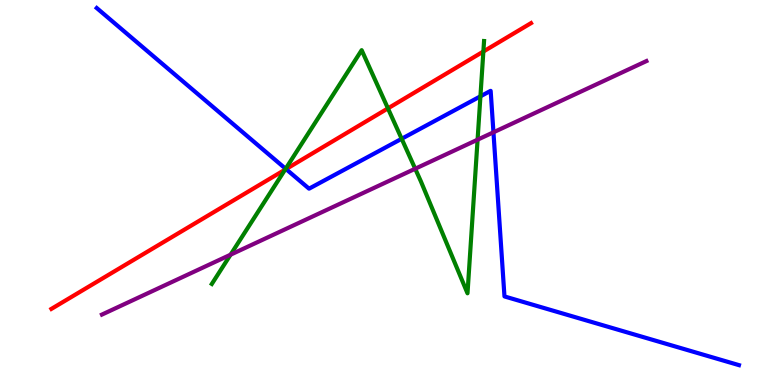[{'lines': ['blue', 'red'], 'intersections': [{'x': 3.69, 'y': 5.61}]}, {'lines': ['green', 'red'], 'intersections': [{'x': 3.68, 'y': 5.59}, {'x': 5.01, 'y': 7.18}, {'x': 6.24, 'y': 8.66}]}, {'lines': ['purple', 'red'], 'intersections': []}, {'lines': ['blue', 'green'], 'intersections': [{'x': 3.69, 'y': 5.62}, {'x': 5.18, 'y': 6.4}, {'x': 6.2, 'y': 7.5}]}, {'lines': ['blue', 'purple'], 'intersections': [{'x': 6.37, 'y': 6.56}]}, {'lines': ['green', 'purple'], 'intersections': [{'x': 2.98, 'y': 3.38}, {'x': 5.36, 'y': 5.62}, {'x': 6.16, 'y': 6.37}]}]